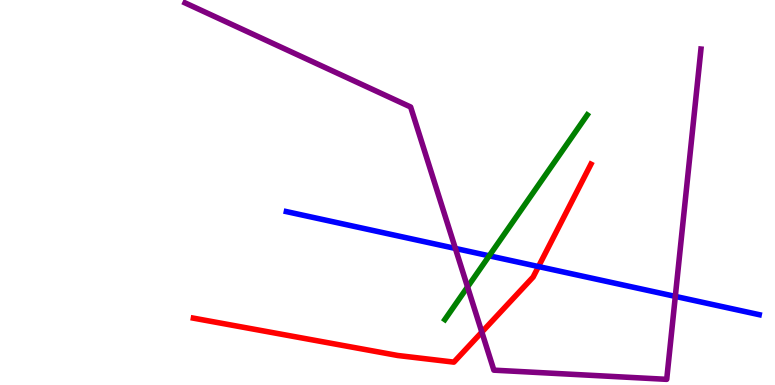[{'lines': ['blue', 'red'], 'intersections': [{'x': 6.95, 'y': 3.08}]}, {'lines': ['green', 'red'], 'intersections': []}, {'lines': ['purple', 'red'], 'intersections': [{'x': 6.22, 'y': 1.37}]}, {'lines': ['blue', 'green'], 'intersections': [{'x': 6.31, 'y': 3.36}]}, {'lines': ['blue', 'purple'], 'intersections': [{'x': 5.88, 'y': 3.55}, {'x': 8.71, 'y': 2.3}]}, {'lines': ['green', 'purple'], 'intersections': [{'x': 6.03, 'y': 2.55}]}]